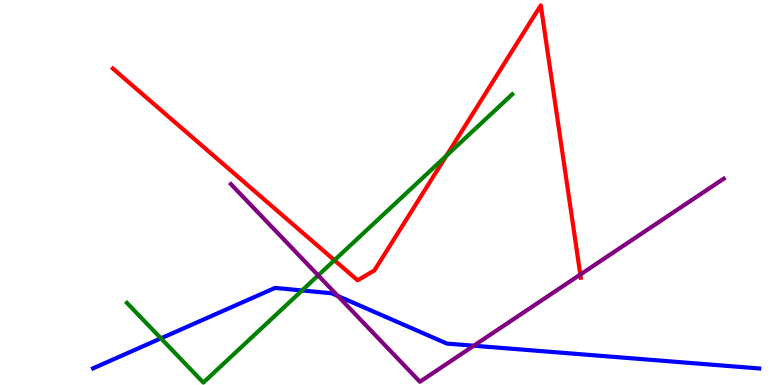[{'lines': ['blue', 'red'], 'intersections': []}, {'lines': ['green', 'red'], 'intersections': [{'x': 4.32, 'y': 3.24}, {'x': 5.76, 'y': 5.95}]}, {'lines': ['purple', 'red'], 'intersections': [{'x': 7.49, 'y': 2.87}]}, {'lines': ['blue', 'green'], 'intersections': [{'x': 2.08, 'y': 1.21}, {'x': 3.9, 'y': 2.46}]}, {'lines': ['blue', 'purple'], 'intersections': [{'x': 4.36, 'y': 2.31}, {'x': 6.11, 'y': 1.02}]}, {'lines': ['green', 'purple'], 'intersections': [{'x': 4.11, 'y': 2.85}]}]